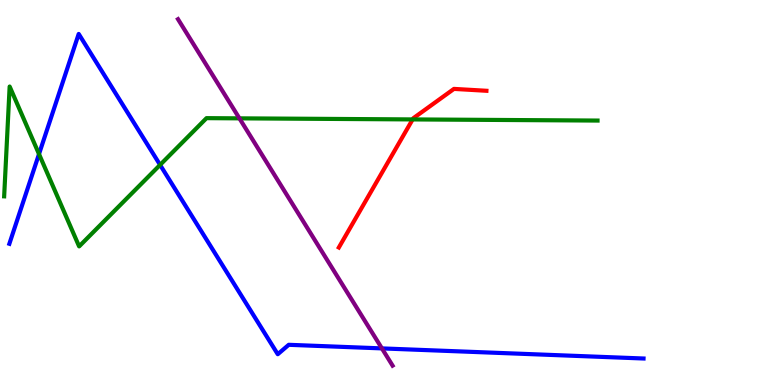[{'lines': ['blue', 'red'], 'intersections': []}, {'lines': ['green', 'red'], 'intersections': [{'x': 5.32, 'y': 6.9}]}, {'lines': ['purple', 'red'], 'intersections': []}, {'lines': ['blue', 'green'], 'intersections': [{'x': 0.503, 'y': 6.0}, {'x': 2.07, 'y': 5.72}]}, {'lines': ['blue', 'purple'], 'intersections': [{'x': 4.93, 'y': 0.951}]}, {'lines': ['green', 'purple'], 'intersections': [{'x': 3.09, 'y': 6.93}]}]